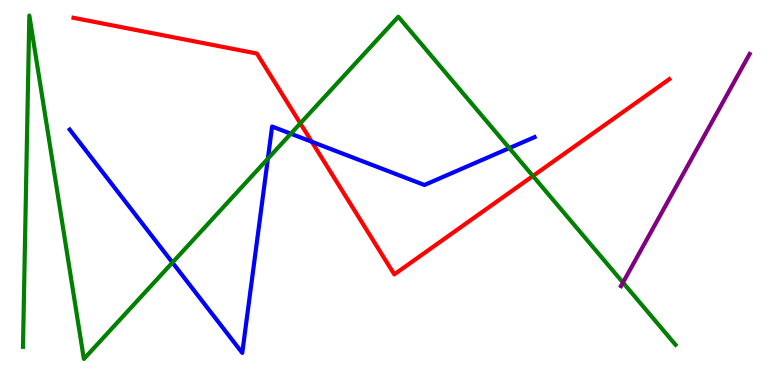[{'lines': ['blue', 'red'], 'intersections': [{'x': 4.02, 'y': 6.32}]}, {'lines': ['green', 'red'], 'intersections': [{'x': 3.88, 'y': 6.8}, {'x': 6.88, 'y': 5.43}]}, {'lines': ['purple', 'red'], 'intersections': []}, {'lines': ['blue', 'green'], 'intersections': [{'x': 2.23, 'y': 3.18}, {'x': 3.46, 'y': 5.88}, {'x': 3.75, 'y': 6.53}, {'x': 6.57, 'y': 6.15}]}, {'lines': ['blue', 'purple'], 'intersections': []}, {'lines': ['green', 'purple'], 'intersections': [{'x': 8.04, 'y': 2.66}]}]